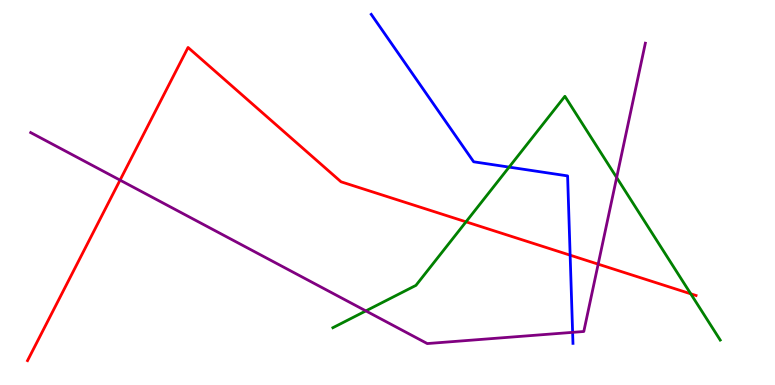[{'lines': ['blue', 'red'], 'intersections': [{'x': 7.36, 'y': 3.37}]}, {'lines': ['green', 'red'], 'intersections': [{'x': 6.01, 'y': 4.24}, {'x': 8.91, 'y': 2.37}]}, {'lines': ['purple', 'red'], 'intersections': [{'x': 1.55, 'y': 5.32}, {'x': 7.72, 'y': 3.14}]}, {'lines': ['blue', 'green'], 'intersections': [{'x': 6.57, 'y': 5.66}]}, {'lines': ['blue', 'purple'], 'intersections': [{'x': 7.39, 'y': 1.37}]}, {'lines': ['green', 'purple'], 'intersections': [{'x': 4.72, 'y': 1.92}, {'x': 7.96, 'y': 5.39}]}]